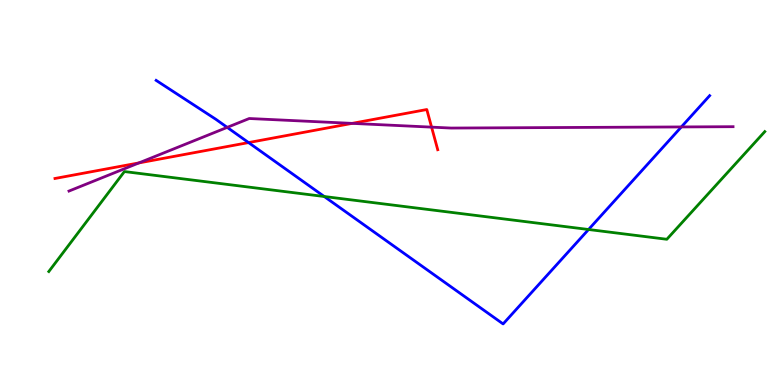[{'lines': ['blue', 'red'], 'intersections': [{'x': 3.21, 'y': 6.3}]}, {'lines': ['green', 'red'], 'intersections': []}, {'lines': ['purple', 'red'], 'intersections': [{'x': 1.79, 'y': 5.77}, {'x': 4.54, 'y': 6.8}, {'x': 5.57, 'y': 6.7}]}, {'lines': ['blue', 'green'], 'intersections': [{'x': 4.18, 'y': 4.9}, {'x': 7.59, 'y': 4.04}]}, {'lines': ['blue', 'purple'], 'intersections': [{'x': 2.93, 'y': 6.69}, {'x': 8.79, 'y': 6.7}]}, {'lines': ['green', 'purple'], 'intersections': []}]